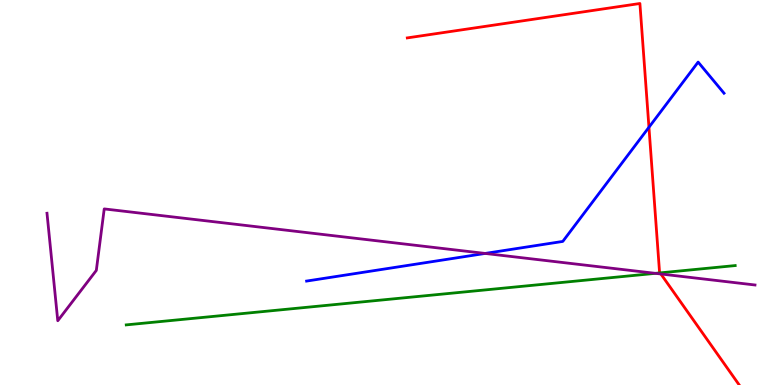[{'lines': ['blue', 'red'], 'intersections': [{'x': 8.37, 'y': 6.69}]}, {'lines': ['green', 'red'], 'intersections': [{'x': 8.52, 'y': 2.91}]}, {'lines': ['purple', 'red'], 'intersections': [{'x': 8.53, 'y': 2.88}]}, {'lines': ['blue', 'green'], 'intersections': []}, {'lines': ['blue', 'purple'], 'intersections': [{'x': 6.26, 'y': 3.42}]}, {'lines': ['green', 'purple'], 'intersections': [{'x': 8.46, 'y': 2.9}]}]